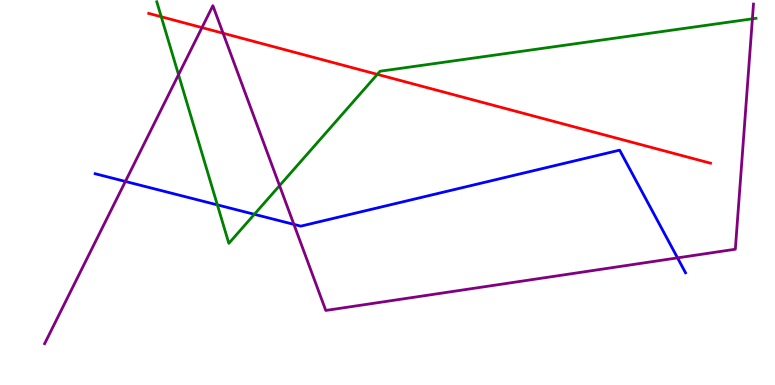[{'lines': ['blue', 'red'], 'intersections': []}, {'lines': ['green', 'red'], 'intersections': [{'x': 2.08, 'y': 9.57}, {'x': 4.87, 'y': 8.07}]}, {'lines': ['purple', 'red'], 'intersections': [{'x': 2.61, 'y': 9.28}, {'x': 2.88, 'y': 9.14}]}, {'lines': ['blue', 'green'], 'intersections': [{'x': 2.8, 'y': 4.68}, {'x': 3.28, 'y': 4.43}]}, {'lines': ['blue', 'purple'], 'intersections': [{'x': 1.62, 'y': 5.29}, {'x': 3.79, 'y': 4.17}, {'x': 8.74, 'y': 3.3}]}, {'lines': ['green', 'purple'], 'intersections': [{'x': 2.3, 'y': 8.06}, {'x': 3.61, 'y': 5.18}, {'x': 9.71, 'y': 9.51}]}]